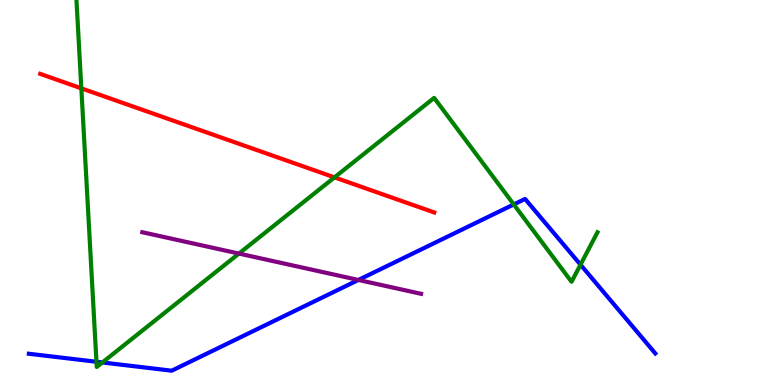[{'lines': ['blue', 'red'], 'intersections': []}, {'lines': ['green', 'red'], 'intersections': [{'x': 1.05, 'y': 7.71}, {'x': 4.32, 'y': 5.39}]}, {'lines': ['purple', 'red'], 'intersections': []}, {'lines': ['blue', 'green'], 'intersections': [{'x': 1.24, 'y': 0.603}, {'x': 1.32, 'y': 0.585}, {'x': 6.63, 'y': 4.69}, {'x': 7.49, 'y': 3.13}]}, {'lines': ['blue', 'purple'], 'intersections': [{'x': 4.62, 'y': 2.73}]}, {'lines': ['green', 'purple'], 'intersections': [{'x': 3.08, 'y': 3.41}]}]